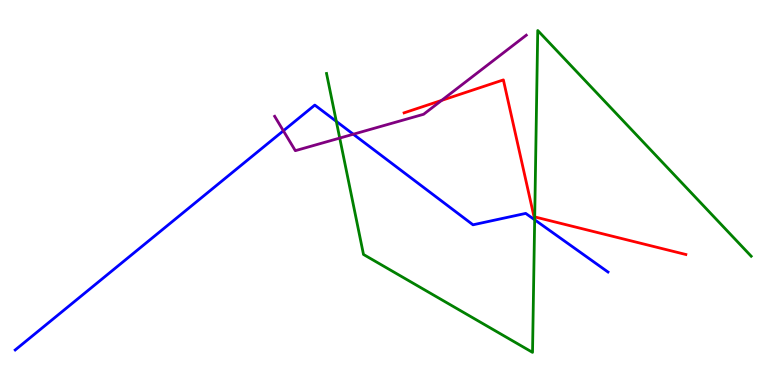[{'lines': ['blue', 'red'], 'intersections': []}, {'lines': ['green', 'red'], 'intersections': [{'x': 6.9, 'y': 4.37}]}, {'lines': ['purple', 'red'], 'intersections': [{'x': 5.7, 'y': 7.39}]}, {'lines': ['blue', 'green'], 'intersections': [{'x': 4.34, 'y': 6.85}, {'x': 6.9, 'y': 4.29}]}, {'lines': ['blue', 'purple'], 'intersections': [{'x': 3.66, 'y': 6.6}, {'x': 4.56, 'y': 6.51}]}, {'lines': ['green', 'purple'], 'intersections': [{'x': 4.38, 'y': 6.41}]}]